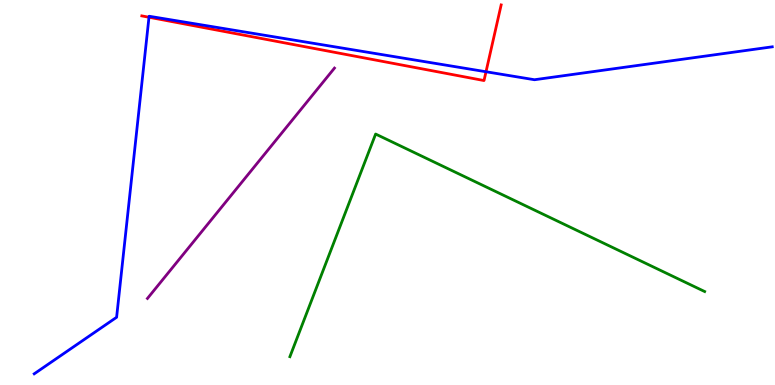[{'lines': ['blue', 'red'], 'intersections': [{'x': 1.92, 'y': 9.55}, {'x': 6.27, 'y': 8.14}]}, {'lines': ['green', 'red'], 'intersections': []}, {'lines': ['purple', 'red'], 'intersections': []}, {'lines': ['blue', 'green'], 'intersections': []}, {'lines': ['blue', 'purple'], 'intersections': []}, {'lines': ['green', 'purple'], 'intersections': []}]